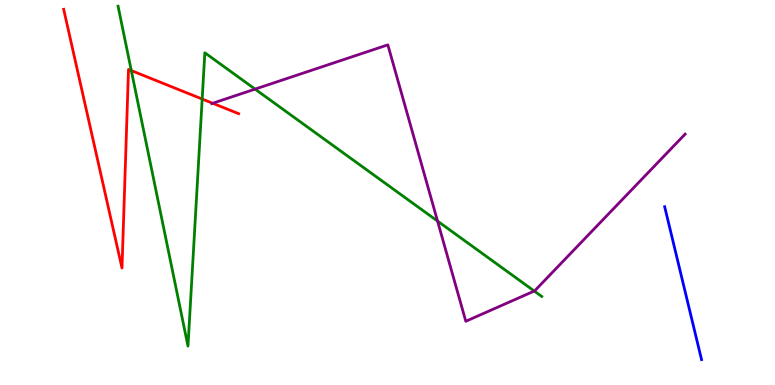[{'lines': ['blue', 'red'], 'intersections': []}, {'lines': ['green', 'red'], 'intersections': [{'x': 1.69, 'y': 8.17}, {'x': 2.61, 'y': 7.43}]}, {'lines': ['purple', 'red'], 'intersections': [{'x': 2.74, 'y': 7.32}]}, {'lines': ['blue', 'green'], 'intersections': []}, {'lines': ['blue', 'purple'], 'intersections': []}, {'lines': ['green', 'purple'], 'intersections': [{'x': 3.29, 'y': 7.69}, {'x': 5.65, 'y': 4.26}, {'x': 6.89, 'y': 2.44}]}]